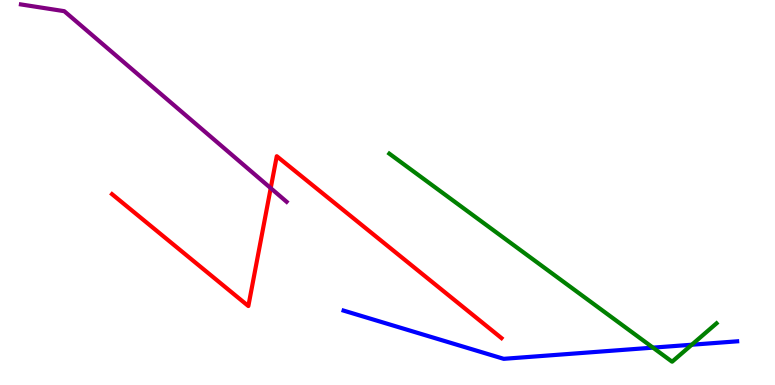[{'lines': ['blue', 'red'], 'intersections': []}, {'lines': ['green', 'red'], 'intersections': []}, {'lines': ['purple', 'red'], 'intersections': [{'x': 3.49, 'y': 5.11}]}, {'lines': ['blue', 'green'], 'intersections': [{'x': 8.43, 'y': 0.97}, {'x': 8.93, 'y': 1.05}]}, {'lines': ['blue', 'purple'], 'intersections': []}, {'lines': ['green', 'purple'], 'intersections': []}]